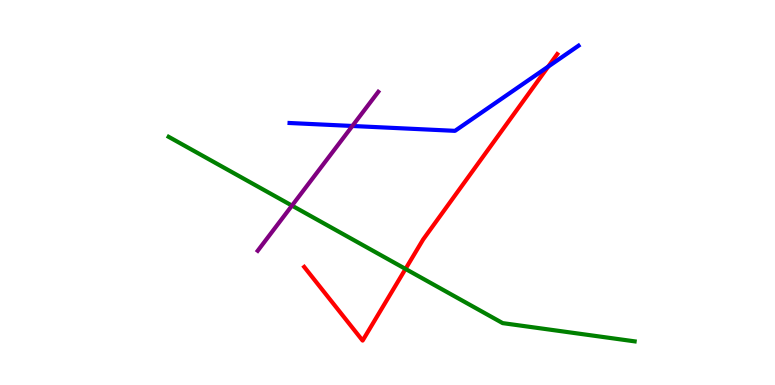[{'lines': ['blue', 'red'], 'intersections': [{'x': 7.07, 'y': 8.27}]}, {'lines': ['green', 'red'], 'intersections': [{'x': 5.23, 'y': 3.01}]}, {'lines': ['purple', 'red'], 'intersections': []}, {'lines': ['blue', 'green'], 'intersections': []}, {'lines': ['blue', 'purple'], 'intersections': [{'x': 4.55, 'y': 6.73}]}, {'lines': ['green', 'purple'], 'intersections': [{'x': 3.77, 'y': 4.66}]}]